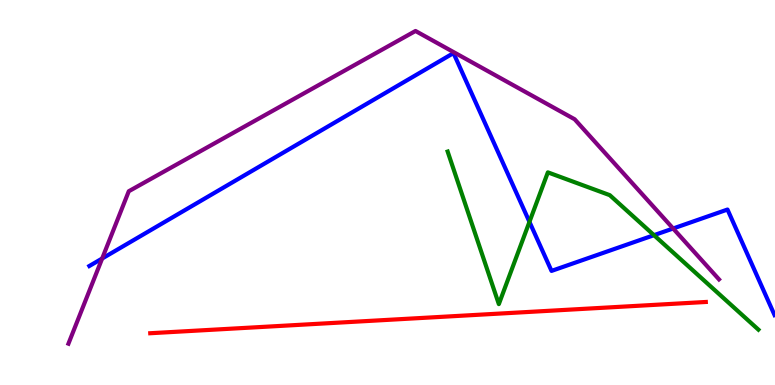[{'lines': ['blue', 'red'], 'intersections': []}, {'lines': ['green', 'red'], 'intersections': []}, {'lines': ['purple', 'red'], 'intersections': []}, {'lines': ['blue', 'green'], 'intersections': [{'x': 6.83, 'y': 4.24}, {'x': 8.44, 'y': 3.89}]}, {'lines': ['blue', 'purple'], 'intersections': [{'x': 1.32, 'y': 3.29}, {'x': 8.69, 'y': 4.07}]}, {'lines': ['green', 'purple'], 'intersections': []}]